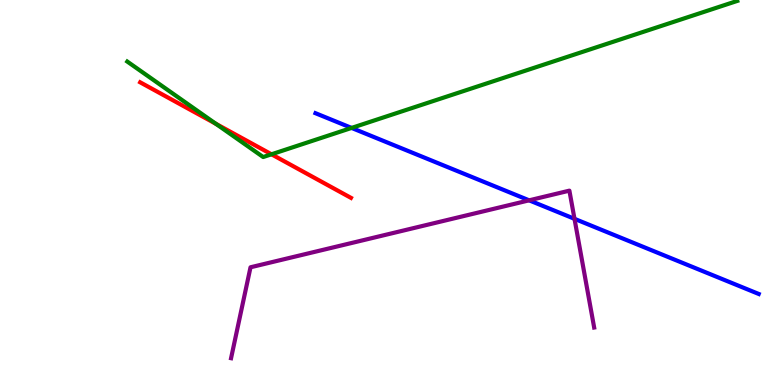[{'lines': ['blue', 'red'], 'intersections': []}, {'lines': ['green', 'red'], 'intersections': [{'x': 2.79, 'y': 6.78}, {'x': 3.5, 'y': 5.99}]}, {'lines': ['purple', 'red'], 'intersections': []}, {'lines': ['blue', 'green'], 'intersections': [{'x': 4.54, 'y': 6.68}]}, {'lines': ['blue', 'purple'], 'intersections': [{'x': 6.83, 'y': 4.8}, {'x': 7.41, 'y': 4.32}]}, {'lines': ['green', 'purple'], 'intersections': []}]